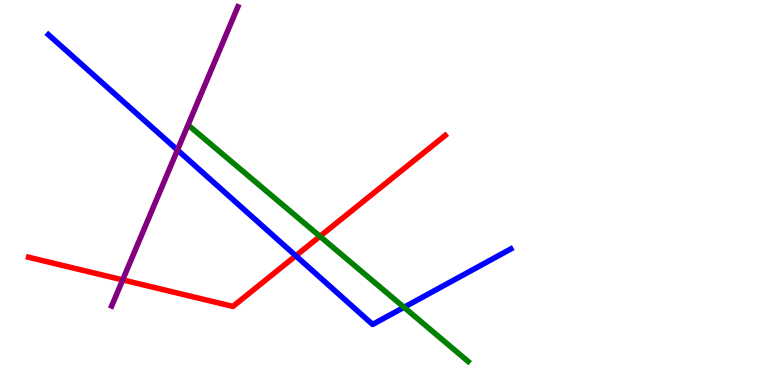[{'lines': ['blue', 'red'], 'intersections': [{'x': 3.82, 'y': 3.36}]}, {'lines': ['green', 'red'], 'intersections': [{'x': 4.13, 'y': 3.86}]}, {'lines': ['purple', 'red'], 'intersections': [{'x': 1.58, 'y': 2.73}]}, {'lines': ['blue', 'green'], 'intersections': [{'x': 5.21, 'y': 2.02}]}, {'lines': ['blue', 'purple'], 'intersections': [{'x': 2.29, 'y': 6.1}]}, {'lines': ['green', 'purple'], 'intersections': []}]